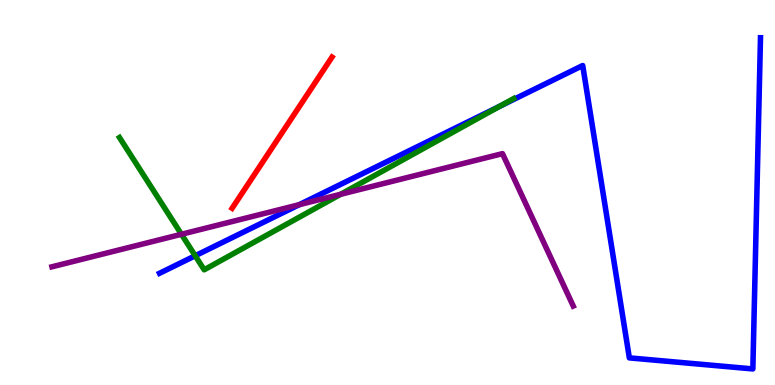[{'lines': ['blue', 'red'], 'intersections': []}, {'lines': ['green', 'red'], 'intersections': []}, {'lines': ['purple', 'red'], 'intersections': []}, {'lines': ['blue', 'green'], 'intersections': [{'x': 2.52, 'y': 3.36}, {'x': 6.45, 'y': 7.24}]}, {'lines': ['blue', 'purple'], 'intersections': [{'x': 3.86, 'y': 4.68}]}, {'lines': ['green', 'purple'], 'intersections': [{'x': 2.34, 'y': 3.91}, {'x': 4.4, 'y': 4.95}]}]